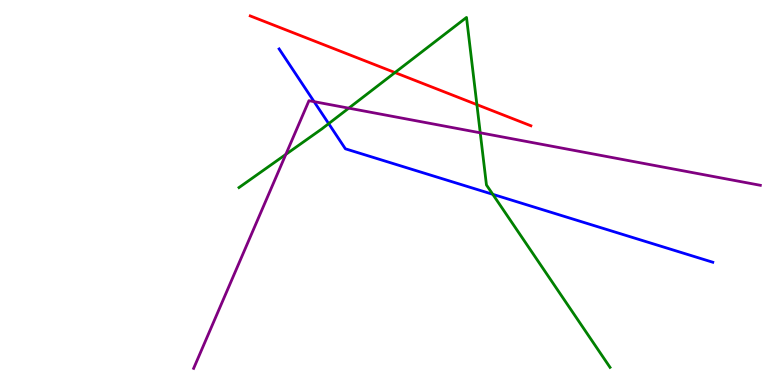[{'lines': ['blue', 'red'], 'intersections': []}, {'lines': ['green', 'red'], 'intersections': [{'x': 5.1, 'y': 8.12}, {'x': 6.15, 'y': 7.28}]}, {'lines': ['purple', 'red'], 'intersections': []}, {'lines': ['blue', 'green'], 'intersections': [{'x': 4.24, 'y': 6.79}, {'x': 6.36, 'y': 4.95}]}, {'lines': ['blue', 'purple'], 'intersections': [{'x': 4.05, 'y': 7.36}]}, {'lines': ['green', 'purple'], 'intersections': [{'x': 3.69, 'y': 5.99}, {'x': 4.5, 'y': 7.19}, {'x': 6.2, 'y': 6.55}]}]